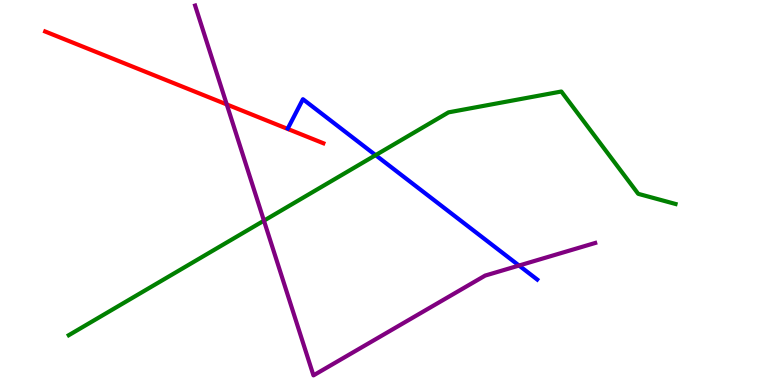[{'lines': ['blue', 'red'], 'intersections': []}, {'lines': ['green', 'red'], 'intersections': []}, {'lines': ['purple', 'red'], 'intersections': [{'x': 2.93, 'y': 7.29}]}, {'lines': ['blue', 'green'], 'intersections': [{'x': 4.85, 'y': 5.97}]}, {'lines': ['blue', 'purple'], 'intersections': [{'x': 6.7, 'y': 3.1}]}, {'lines': ['green', 'purple'], 'intersections': [{'x': 3.41, 'y': 4.27}]}]